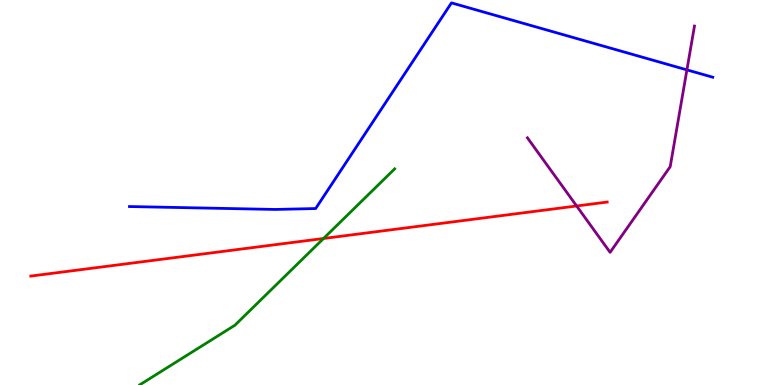[{'lines': ['blue', 'red'], 'intersections': []}, {'lines': ['green', 'red'], 'intersections': [{'x': 4.17, 'y': 3.81}]}, {'lines': ['purple', 'red'], 'intersections': [{'x': 7.44, 'y': 4.65}]}, {'lines': ['blue', 'green'], 'intersections': []}, {'lines': ['blue', 'purple'], 'intersections': [{'x': 8.86, 'y': 8.19}]}, {'lines': ['green', 'purple'], 'intersections': []}]